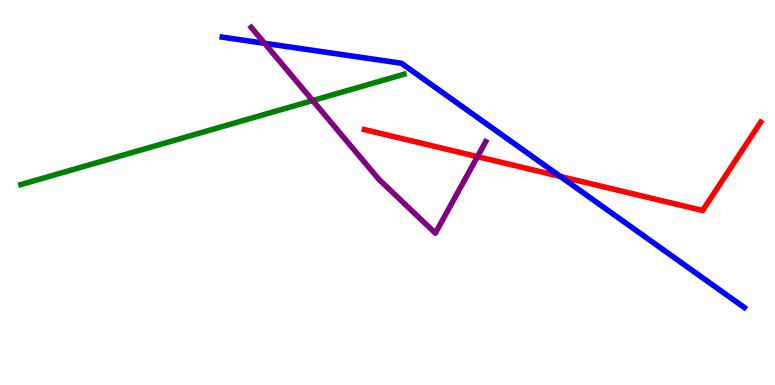[{'lines': ['blue', 'red'], 'intersections': [{'x': 7.23, 'y': 5.42}]}, {'lines': ['green', 'red'], 'intersections': []}, {'lines': ['purple', 'red'], 'intersections': [{'x': 6.16, 'y': 5.93}]}, {'lines': ['blue', 'green'], 'intersections': []}, {'lines': ['blue', 'purple'], 'intersections': [{'x': 3.41, 'y': 8.88}]}, {'lines': ['green', 'purple'], 'intersections': [{'x': 4.03, 'y': 7.39}]}]